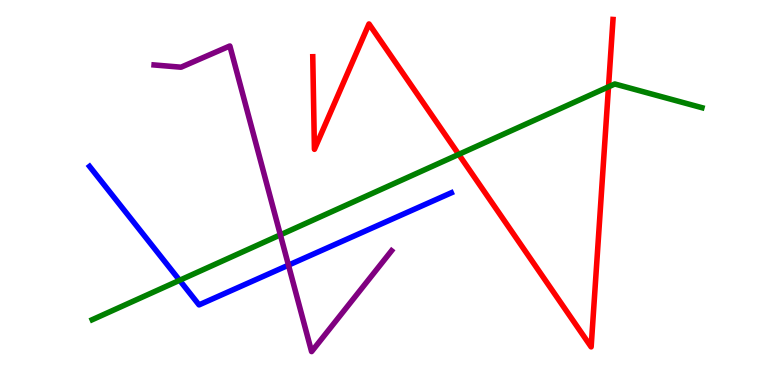[{'lines': ['blue', 'red'], 'intersections': []}, {'lines': ['green', 'red'], 'intersections': [{'x': 5.92, 'y': 5.99}, {'x': 7.85, 'y': 7.74}]}, {'lines': ['purple', 'red'], 'intersections': []}, {'lines': ['blue', 'green'], 'intersections': [{'x': 2.32, 'y': 2.72}]}, {'lines': ['blue', 'purple'], 'intersections': [{'x': 3.72, 'y': 3.11}]}, {'lines': ['green', 'purple'], 'intersections': [{'x': 3.62, 'y': 3.9}]}]